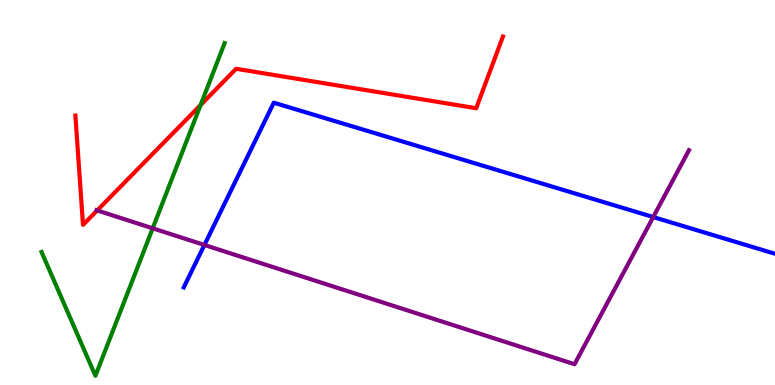[{'lines': ['blue', 'red'], 'intersections': []}, {'lines': ['green', 'red'], 'intersections': [{'x': 2.59, 'y': 7.27}]}, {'lines': ['purple', 'red'], 'intersections': [{'x': 1.25, 'y': 4.53}]}, {'lines': ['blue', 'green'], 'intersections': []}, {'lines': ['blue', 'purple'], 'intersections': [{'x': 2.64, 'y': 3.64}, {'x': 8.43, 'y': 4.36}]}, {'lines': ['green', 'purple'], 'intersections': [{'x': 1.97, 'y': 4.07}]}]